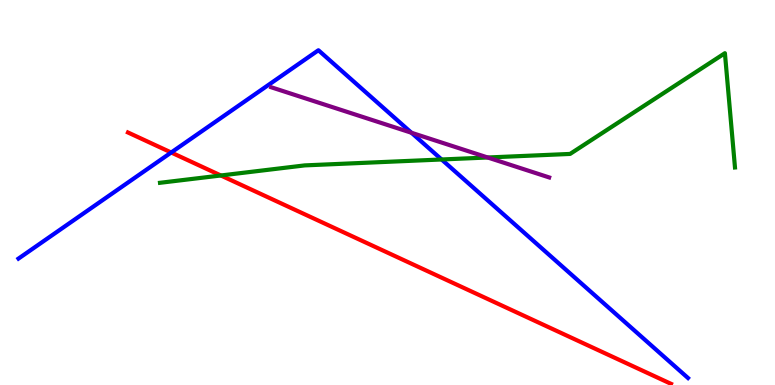[{'lines': ['blue', 'red'], 'intersections': [{'x': 2.21, 'y': 6.04}]}, {'lines': ['green', 'red'], 'intersections': [{'x': 2.85, 'y': 5.44}]}, {'lines': ['purple', 'red'], 'intersections': []}, {'lines': ['blue', 'green'], 'intersections': [{'x': 5.7, 'y': 5.86}]}, {'lines': ['blue', 'purple'], 'intersections': [{'x': 5.31, 'y': 6.55}]}, {'lines': ['green', 'purple'], 'intersections': [{'x': 6.29, 'y': 5.91}]}]